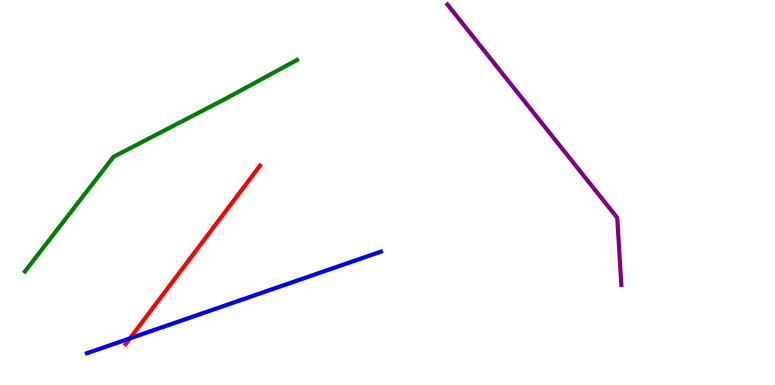[{'lines': ['blue', 'red'], 'intersections': [{'x': 1.68, 'y': 1.21}]}, {'lines': ['green', 'red'], 'intersections': []}, {'lines': ['purple', 'red'], 'intersections': []}, {'lines': ['blue', 'green'], 'intersections': []}, {'lines': ['blue', 'purple'], 'intersections': []}, {'lines': ['green', 'purple'], 'intersections': []}]